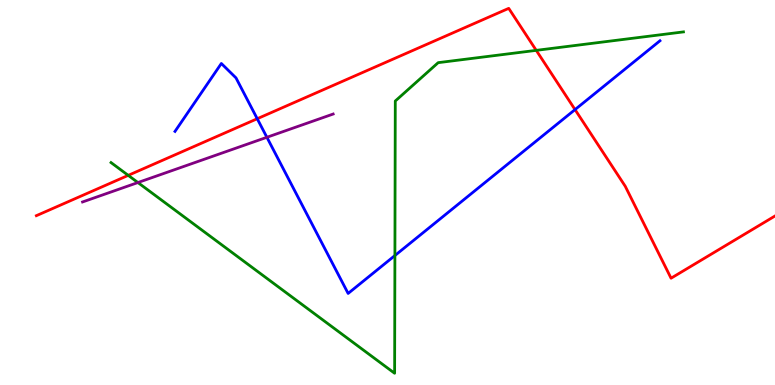[{'lines': ['blue', 'red'], 'intersections': [{'x': 3.32, 'y': 6.92}, {'x': 7.42, 'y': 7.15}]}, {'lines': ['green', 'red'], 'intersections': [{'x': 1.65, 'y': 5.45}, {'x': 6.92, 'y': 8.69}]}, {'lines': ['purple', 'red'], 'intersections': []}, {'lines': ['blue', 'green'], 'intersections': [{'x': 5.1, 'y': 3.36}]}, {'lines': ['blue', 'purple'], 'intersections': [{'x': 3.44, 'y': 6.43}]}, {'lines': ['green', 'purple'], 'intersections': [{'x': 1.78, 'y': 5.26}]}]